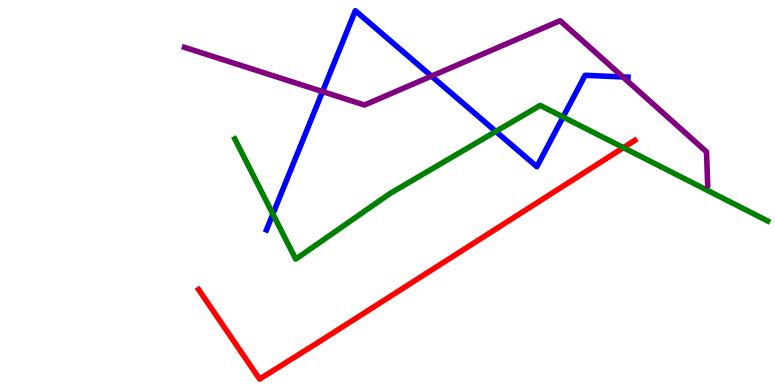[{'lines': ['blue', 'red'], 'intersections': []}, {'lines': ['green', 'red'], 'intersections': [{'x': 8.04, 'y': 6.16}]}, {'lines': ['purple', 'red'], 'intersections': []}, {'lines': ['blue', 'green'], 'intersections': [{'x': 3.52, 'y': 4.44}, {'x': 6.4, 'y': 6.59}, {'x': 7.27, 'y': 6.96}]}, {'lines': ['blue', 'purple'], 'intersections': [{'x': 4.16, 'y': 7.62}, {'x': 5.57, 'y': 8.02}, {'x': 8.04, 'y': 8.0}]}, {'lines': ['green', 'purple'], 'intersections': []}]